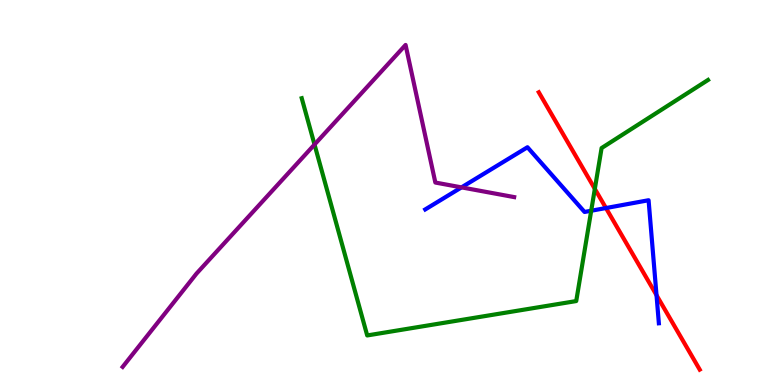[{'lines': ['blue', 'red'], 'intersections': [{'x': 7.82, 'y': 4.6}, {'x': 8.47, 'y': 2.33}]}, {'lines': ['green', 'red'], 'intersections': [{'x': 7.68, 'y': 5.09}]}, {'lines': ['purple', 'red'], 'intersections': []}, {'lines': ['blue', 'green'], 'intersections': [{'x': 7.63, 'y': 4.53}]}, {'lines': ['blue', 'purple'], 'intersections': [{'x': 5.95, 'y': 5.13}]}, {'lines': ['green', 'purple'], 'intersections': [{'x': 4.06, 'y': 6.25}]}]